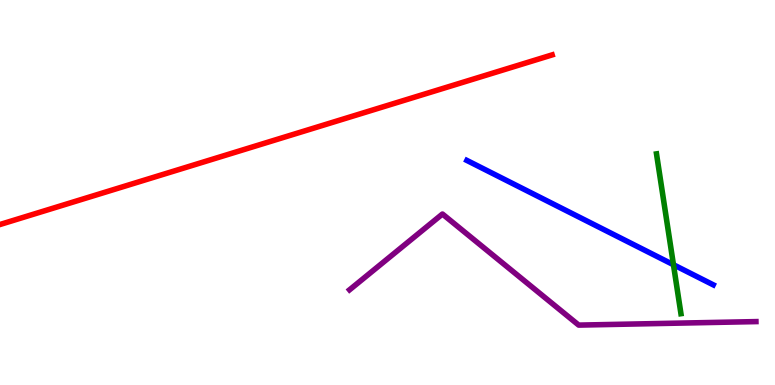[{'lines': ['blue', 'red'], 'intersections': []}, {'lines': ['green', 'red'], 'intersections': []}, {'lines': ['purple', 'red'], 'intersections': []}, {'lines': ['blue', 'green'], 'intersections': [{'x': 8.69, 'y': 3.12}]}, {'lines': ['blue', 'purple'], 'intersections': []}, {'lines': ['green', 'purple'], 'intersections': []}]